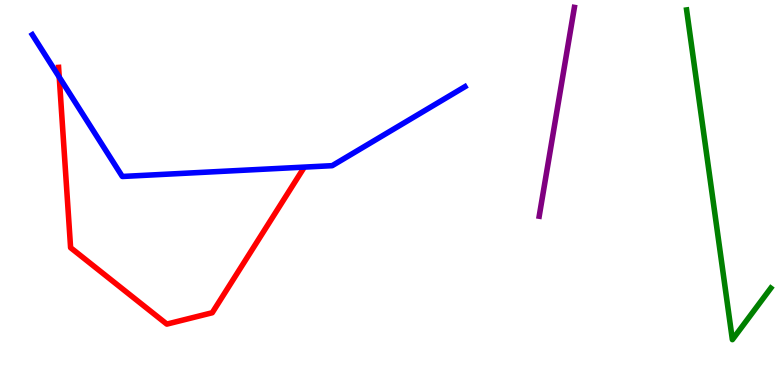[{'lines': ['blue', 'red'], 'intersections': [{'x': 0.764, 'y': 8.0}]}, {'lines': ['green', 'red'], 'intersections': []}, {'lines': ['purple', 'red'], 'intersections': []}, {'lines': ['blue', 'green'], 'intersections': []}, {'lines': ['blue', 'purple'], 'intersections': []}, {'lines': ['green', 'purple'], 'intersections': []}]